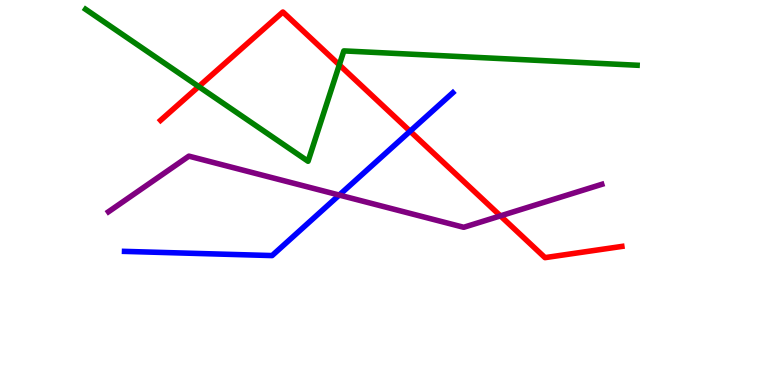[{'lines': ['blue', 'red'], 'intersections': [{'x': 5.29, 'y': 6.59}]}, {'lines': ['green', 'red'], 'intersections': [{'x': 2.56, 'y': 7.75}, {'x': 4.38, 'y': 8.31}]}, {'lines': ['purple', 'red'], 'intersections': [{'x': 6.46, 'y': 4.39}]}, {'lines': ['blue', 'green'], 'intersections': []}, {'lines': ['blue', 'purple'], 'intersections': [{'x': 4.38, 'y': 4.93}]}, {'lines': ['green', 'purple'], 'intersections': []}]